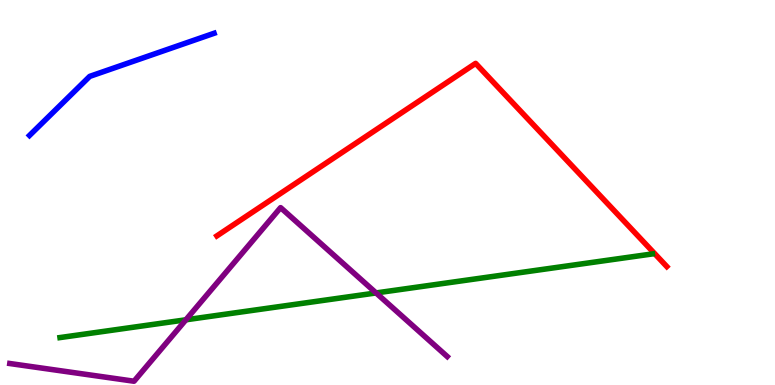[{'lines': ['blue', 'red'], 'intersections': []}, {'lines': ['green', 'red'], 'intersections': []}, {'lines': ['purple', 'red'], 'intersections': []}, {'lines': ['blue', 'green'], 'intersections': []}, {'lines': ['blue', 'purple'], 'intersections': []}, {'lines': ['green', 'purple'], 'intersections': [{'x': 2.4, 'y': 1.69}, {'x': 4.85, 'y': 2.39}]}]